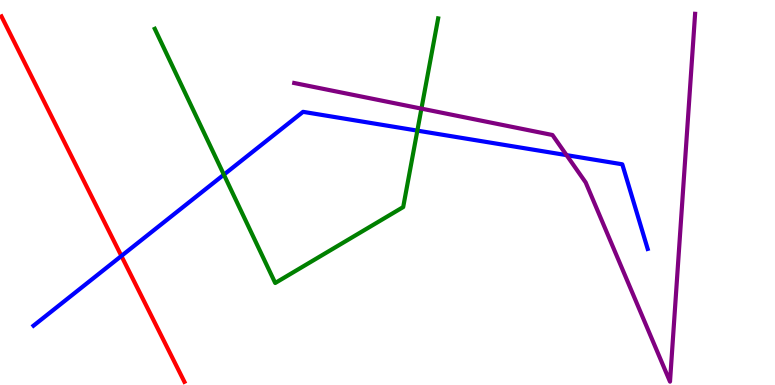[{'lines': ['blue', 'red'], 'intersections': [{'x': 1.57, 'y': 3.35}]}, {'lines': ['green', 'red'], 'intersections': []}, {'lines': ['purple', 'red'], 'intersections': []}, {'lines': ['blue', 'green'], 'intersections': [{'x': 2.89, 'y': 5.46}, {'x': 5.39, 'y': 6.61}]}, {'lines': ['blue', 'purple'], 'intersections': [{'x': 7.31, 'y': 5.97}]}, {'lines': ['green', 'purple'], 'intersections': [{'x': 5.44, 'y': 7.18}]}]